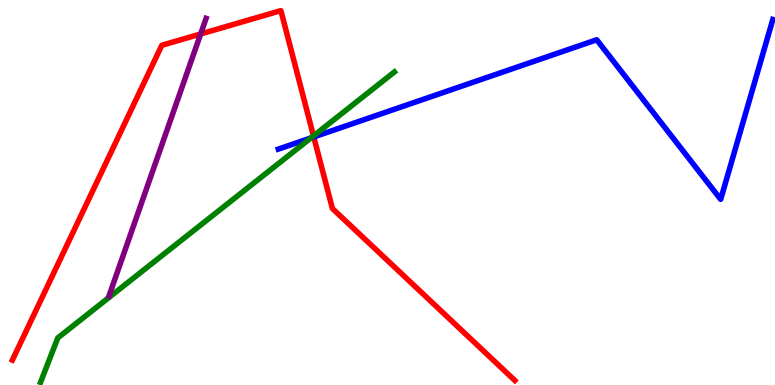[{'lines': ['blue', 'red'], 'intersections': [{'x': 4.05, 'y': 6.44}]}, {'lines': ['green', 'red'], 'intersections': [{'x': 4.05, 'y': 6.47}]}, {'lines': ['purple', 'red'], 'intersections': [{'x': 2.59, 'y': 9.12}]}, {'lines': ['blue', 'green'], 'intersections': [{'x': 4.01, 'y': 6.42}]}, {'lines': ['blue', 'purple'], 'intersections': []}, {'lines': ['green', 'purple'], 'intersections': []}]